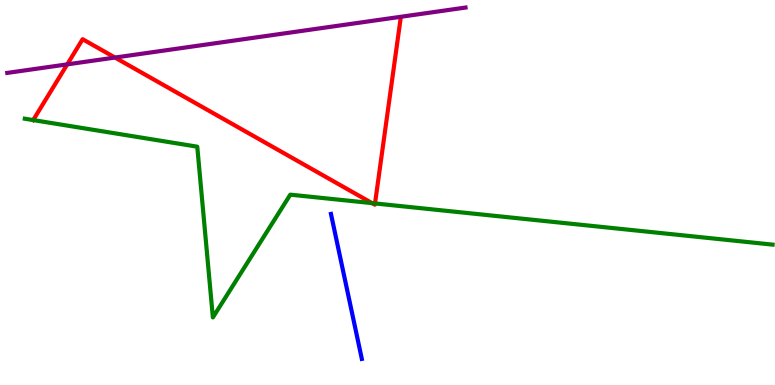[{'lines': ['blue', 'red'], 'intersections': []}, {'lines': ['green', 'red'], 'intersections': [{'x': 0.428, 'y': 6.88}, {'x': 4.8, 'y': 4.72}, {'x': 4.84, 'y': 4.72}]}, {'lines': ['purple', 'red'], 'intersections': [{'x': 0.868, 'y': 8.33}, {'x': 1.48, 'y': 8.51}]}, {'lines': ['blue', 'green'], 'intersections': []}, {'lines': ['blue', 'purple'], 'intersections': []}, {'lines': ['green', 'purple'], 'intersections': []}]